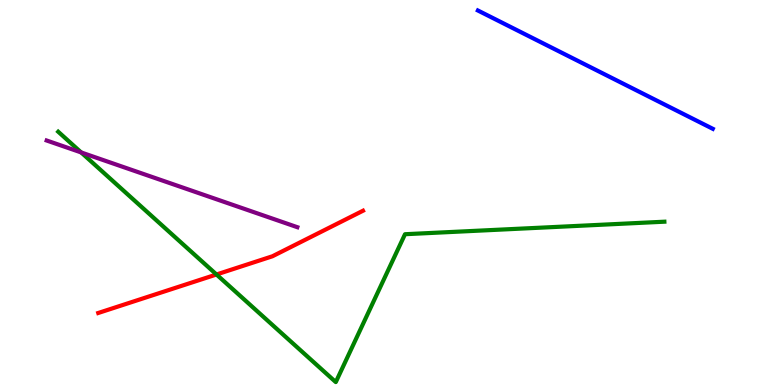[{'lines': ['blue', 'red'], 'intersections': []}, {'lines': ['green', 'red'], 'intersections': [{'x': 2.79, 'y': 2.87}]}, {'lines': ['purple', 'red'], 'intersections': []}, {'lines': ['blue', 'green'], 'intersections': []}, {'lines': ['blue', 'purple'], 'intersections': []}, {'lines': ['green', 'purple'], 'intersections': [{'x': 1.05, 'y': 6.04}]}]